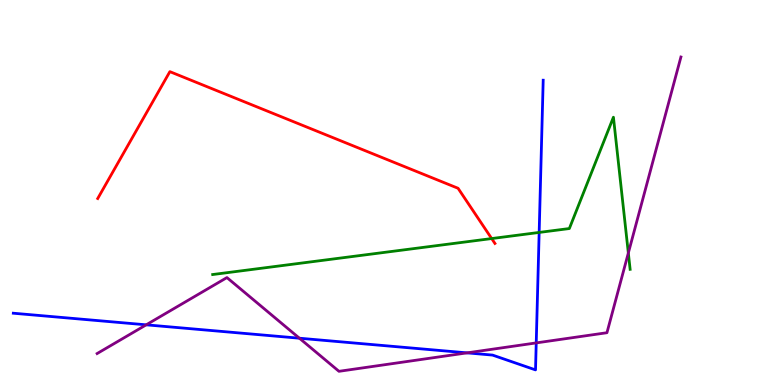[{'lines': ['blue', 'red'], 'intersections': []}, {'lines': ['green', 'red'], 'intersections': [{'x': 6.34, 'y': 3.8}]}, {'lines': ['purple', 'red'], 'intersections': []}, {'lines': ['blue', 'green'], 'intersections': [{'x': 6.96, 'y': 3.96}]}, {'lines': ['blue', 'purple'], 'intersections': [{'x': 1.89, 'y': 1.56}, {'x': 3.86, 'y': 1.22}, {'x': 6.03, 'y': 0.835}, {'x': 6.92, 'y': 1.09}]}, {'lines': ['green', 'purple'], 'intersections': [{'x': 8.11, 'y': 3.43}]}]